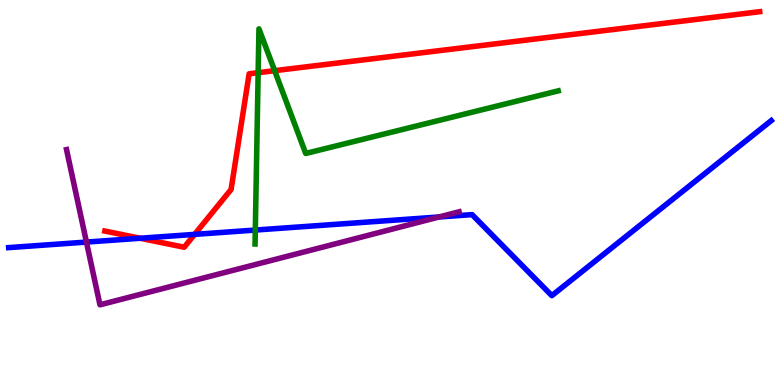[{'lines': ['blue', 'red'], 'intersections': [{'x': 1.81, 'y': 3.81}, {'x': 2.51, 'y': 3.91}]}, {'lines': ['green', 'red'], 'intersections': [{'x': 3.33, 'y': 8.11}, {'x': 3.54, 'y': 8.16}]}, {'lines': ['purple', 'red'], 'intersections': []}, {'lines': ['blue', 'green'], 'intersections': [{'x': 3.29, 'y': 4.02}]}, {'lines': ['blue', 'purple'], 'intersections': [{'x': 1.12, 'y': 3.71}, {'x': 5.67, 'y': 4.36}]}, {'lines': ['green', 'purple'], 'intersections': []}]